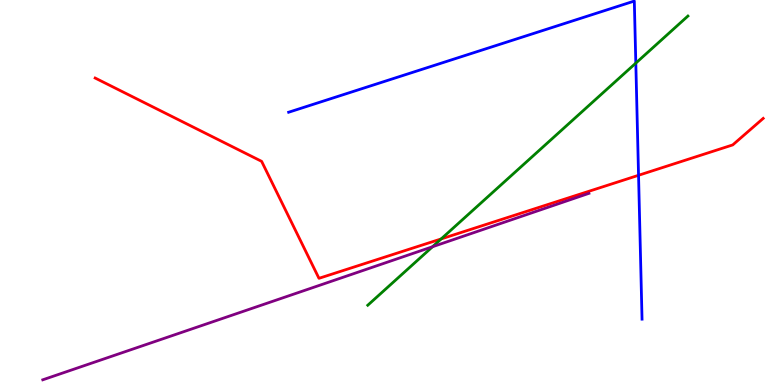[{'lines': ['blue', 'red'], 'intersections': [{'x': 8.24, 'y': 5.45}]}, {'lines': ['green', 'red'], 'intersections': [{'x': 5.69, 'y': 3.79}]}, {'lines': ['purple', 'red'], 'intersections': []}, {'lines': ['blue', 'green'], 'intersections': [{'x': 8.2, 'y': 8.36}]}, {'lines': ['blue', 'purple'], 'intersections': []}, {'lines': ['green', 'purple'], 'intersections': [{'x': 5.58, 'y': 3.59}]}]